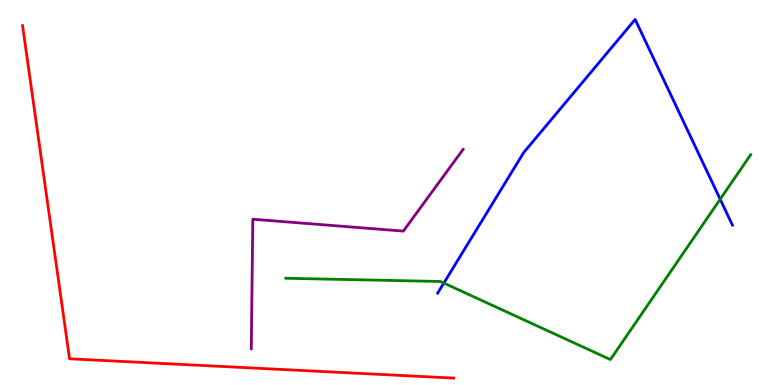[{'lines': ['blue', 'red'], 'intersections': []}, {'lines': ['green', 'red'], 'intersections': []}, {'lines': ['purple', 'red'], 'intersections': []}, {'lines': ['blue', 'green'], 'intersections': [{'x': 5.73, 'y': 2.65}, {'x': 9.29, 'y': 4.83}]}, {'lines': ['blue', 'purple'], 'intersections': []}, {'lines': ['green', 'purple'], 'intersections': []}]